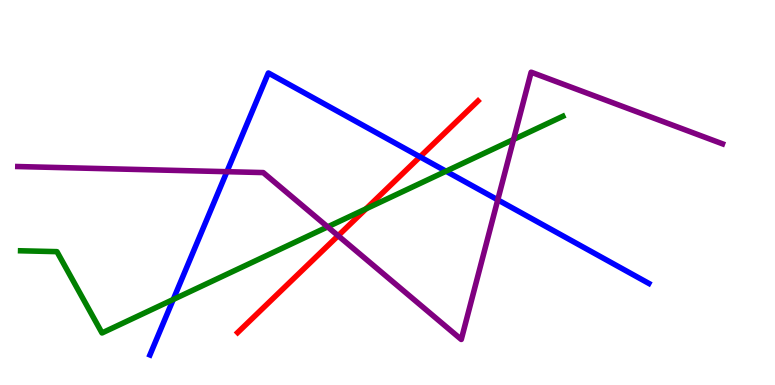[{'lines': ['blue', 'red'], 'intersections': [{'x': 5.42, 'y': 5.93}]}, {'lines': ['green', 'red'], 'intersections': [{'x': 4.72, 'y': 4.58}]}, {'lines': ['purple', 'red'], 'intersections': [{'x': 4.36, 'y': 3.88}]}, {'lines': ['blue', 'green'], 'intersections': [{'x': 2.24, 'y': 2.22}, {'x': 5.75, 'y': 5.55}]}, {'lines': ['blue', 'purple'], 'intersections': [{'x': 2.93, 'y': 5.54}, {'x': 6.42, 'y': 4.81}]}, {'lines': ['green', 'purple'], 'intersections': [{'x': 4.23, 'y': 4.11}, {'x': 6.63, 'y': 6.38}]}]